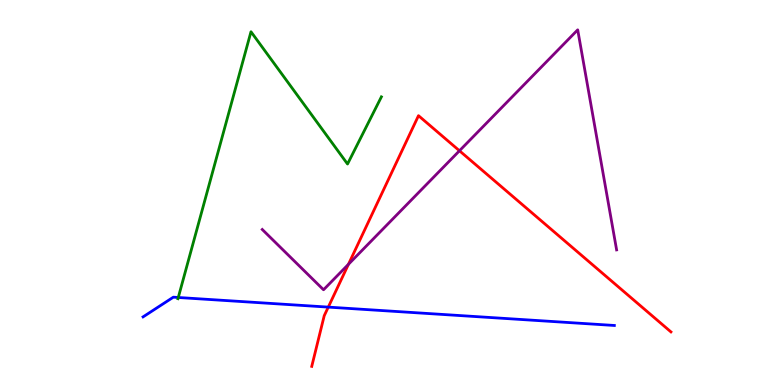[{'lines': ['blue', 'red'], 'intersections': [{'x': 4.24, 'y': 2.02}]}, {'lines': ['green', 'red'], 'intersections': []}, {'lines': ['purple', 'red'], 'intersections': [{'x': 4.5, 'y': 3.14}, {'x': 5.93, 'y': 6.08}]}, {'lines': ['blue', 'green'], 'intersections': [{'x': 2.3, 'y': 2.27}]}, {'lines': ['blue', 'purple'], 'intersections': []}, {'lines': ['green', 'purple'], 'intersections': []}]